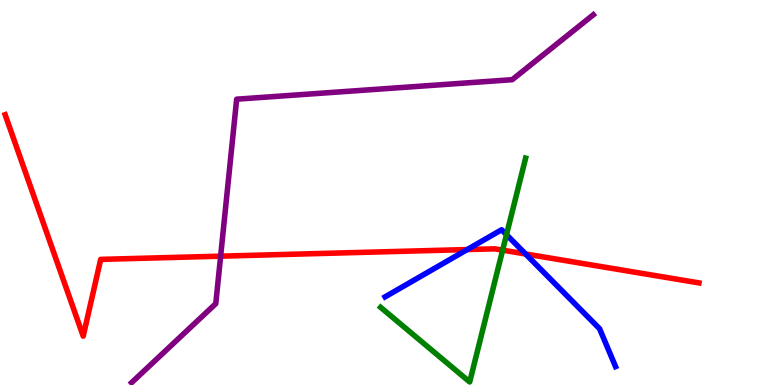[{'lines': ['blue', 'red'], 'intersections': [{'x': 6.03, 'y': 3.52}, {'x': 6.78, 'y': 3.4}]}, {'lines': ['green', 'red'], 'intersections': [{'x': 6.49, 'y': 3.5}]}, {'lines': ['purple', 'red'], 'intersections': [{'x': 2.85, 'y': 3.35}]}, {'lines': ['blue', 'green'], 'intersections': [{'x': 6.54, 'y': 3.9}]}, {'lines': ['blue', 'purple'], 'intersections': []}, {'lines': ['green', 'purple'], 'intersections': []}]